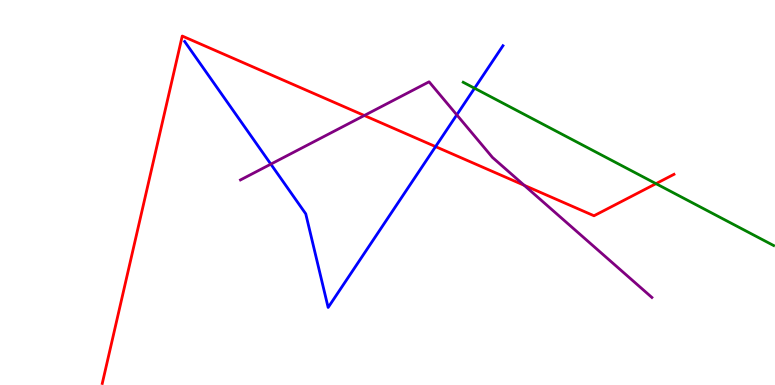[{'lines': ['blue', 'red'], 'intersections': [{'x': 5.62, 'y': 6.19}]}, {'lines': ['green', 'red'], 'intersections': [{'x': 8.46, 'y': 5.23}]}, {'lines': ['purple', 'red'], 'intersections': [{'x': 4.7, 'y': 7.0}, {'x': 6.76, 'y': 5.19}]}, {'lines': ['blue', 'green'], 'intersections': [{'x': 6.12, 'y': 7.71}]}, {'lines': ['blue', 'purple'], 'intersections': [{'x': 3.49, 'y': 5.74}, {'x': 5.89, 'y': 7.02}]}, {'lines': ['green', 'purple'], 'intersections': []}]